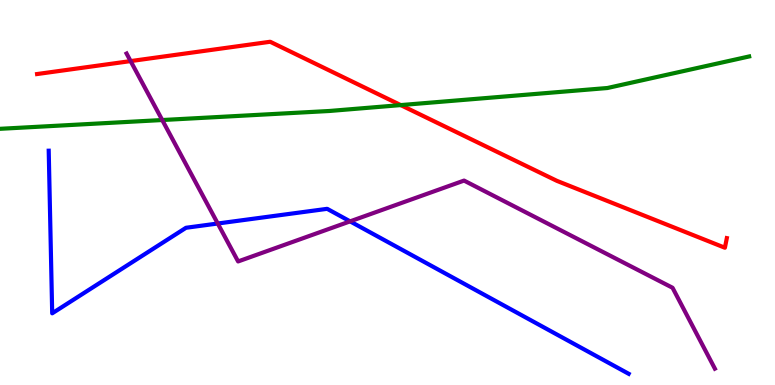[{'lines': ['blue', 'red'], 'intersections': []}, {'lines': ['green', 'red'], 'intersections': [{'x': 5.17, 'y': 7.27}]}, {'lines': ['purple', 'red'], 'intersections': [{'x': 1.69, 'y': 8.41}]}, {'lines': ['blue', 'green'], 'intersections': []}, {'lines': ['blue', 'purple'], 'intersections': [{'x': 2.81, 'y': 4.19}, {'x': 4.52, 'y': 4.25}]}, {'lines': ['green', 'purple'], 'intersections': [{'x': 2.09, 'y': 6.88}]}]